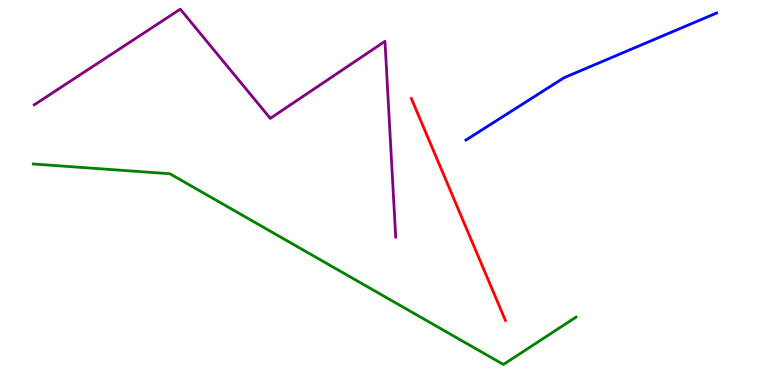[{'lines': ['blue', 'red'], 'intersections': []}, {'lines': ['green', 'red'], 'intersections': []}, {'lines': ['purple', 'red'], 'intersections': []}, {'lines': ['blue', 'green'], 'intersections': []}, {'lines': ['blue', 'purple'], 'intersections': []}, {'lines': ['green', 'purple'], 'intersections': []}]